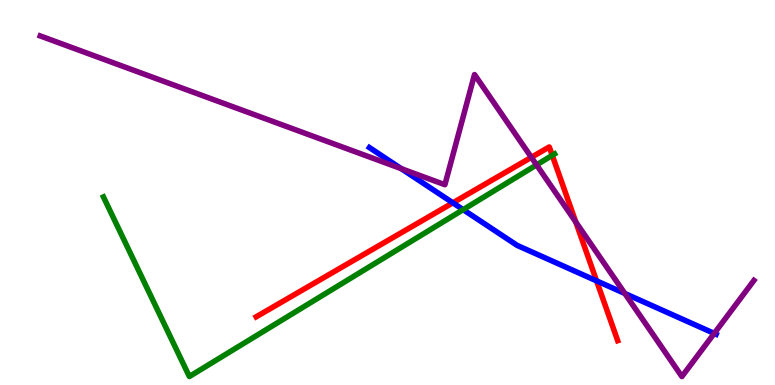[{'lines': ['blue', 'red'], 'intersections': [{'x': 5.84, 'y': 4.73}, {'x': 7.7, 'y': 2.7}]}, {'lines': ['green', 'red'], 'intersections': [{'x': 7.13, 'y': 5.96}]}, {'lines': ['purple', 'red'], 'intersections': [{'x': 6.86, 'y': 5.91}, {'x': 7.43, 'y': 4.23}]}, {'lines': ['blue', 'green'], 'intersections': [{'x': 5.98, 'y': 4.55}]}, {'lines': ['blue', 'purple'], 'intersections': [{'x': 5.18, 'y': 5.62}, {'x': 8.06, 'y': 2.38}, {'x': 9.22, 'y': 1.34}]}, {'lines': ['green', 'purple'], 'intersections': [{'x': 6.92, 'y': 5.72}]}]